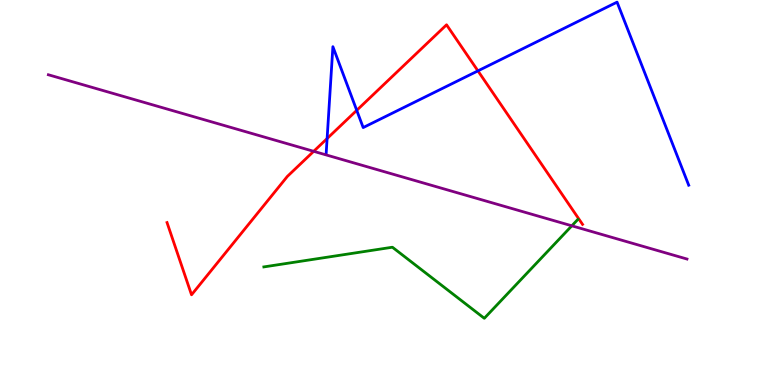[{'lines': ['blue', 'red'], 'intersections': [{'x': 4.22, 'y': 6.4}, {'x': 4.6, 'y': 7.13}, {'x': 6.17, 'y': 8.16}]}, {'lines': ['green', 'red'], 'intersections': []}, {'lines': ['purple', 'red'], 'intersections': [{'x': 4.05, 'y': 6.07}]}, {'lines': ['blue', 'green'], 'intersections': []}, {'lines': ['blue', 'purple'], 'intersections': []}, {'lines': ['green', 'purple'], 'intersections': [{'x': 7.38, 'y': 4.13}]}]